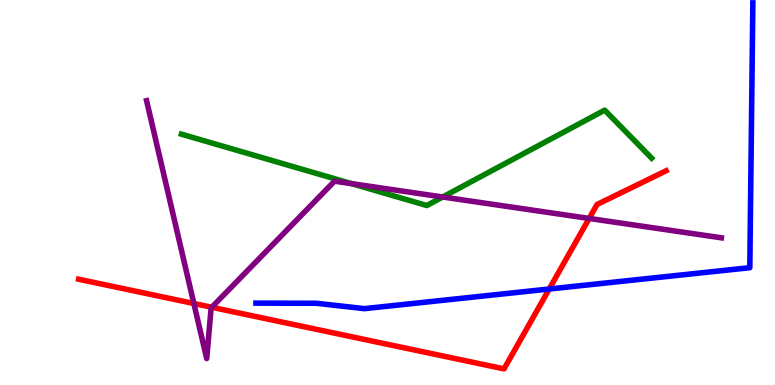[{'lines': ['blue', 'red'], 'intersections': [{'x': 7.09, 'y': 2.49}]}, {'lines': ['green', 'red'], 'intersections': []}, {'lines': ['purple', 'red'], 'intersections': [{'x': 2.5, 'y': 2.12}, {'x': 2.73, 'y': 2.02}, {'x': 7.6, 'y': 4.33}]}, {'lines': ['blue', 'green'], 'intersections': []}, {'lines': ['blue', 'purple'], 'intersections': []}, {'lines': ['green', 'purple'], 'intersections': [{'x': 4.54, 'y': 5.23}, {'x': 5.71, 'y': 4.88}]}]